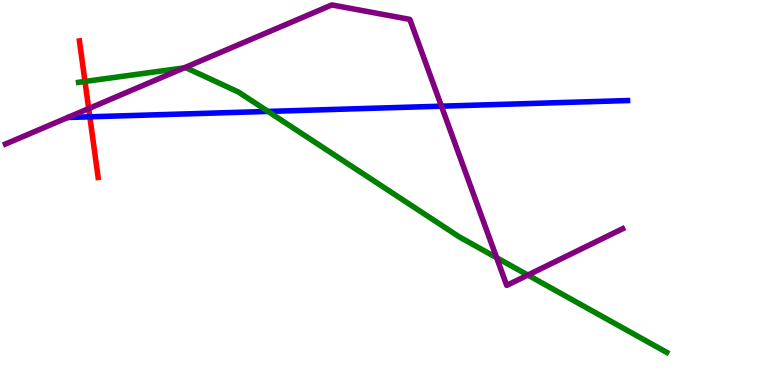[{'lines': ['blue', 'red'], 'intersections': [{'x': 1.16, 'y': 6.97}]}, {'lines': ['green', 'red'], 'intersections': [{'x': 1.1, 'y': 7.88}]}, {'lines': ['purple', 'red'], 'intersections': [{'x': 1.14, 'y': 7.18}]}, {'lines': ['blue', 'green'], 'intersections': [{'x': 3.46, 'y': 7.11}]}, {'lines': ['blue', 'purple'], 'intersections': [{'x': 5.7, 'y': 7.24}]}, {'lines': ['green', 'purple'], 'intersections': [{'x': 2.38, 'y': 8.24}, {'x': 6.41, 'y': 3.31}, {'x': 6.81, 'y': 2.86}]}]